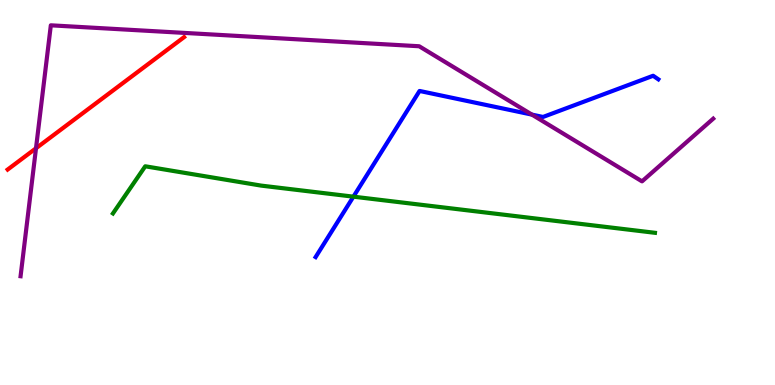[{'lines': ['blue', 'red'], 'intersections': []}, {'lines': ['green', 'red'], 'intersections': []}, {'lines': ['purple', 'red'], 'intersections': [{'x': 0.464, 'y': 6.15}]}, {'lines': ['blue', 'green'], 'intersections': [{'x': 4.56, 'y': 4.89}]}, {'lines': ['blue', 'purple'], 'intersections': [{'x': 6.86, 'y': 7.02}]}, {'lines': ['green', 'purple'], 'intersections': []}]